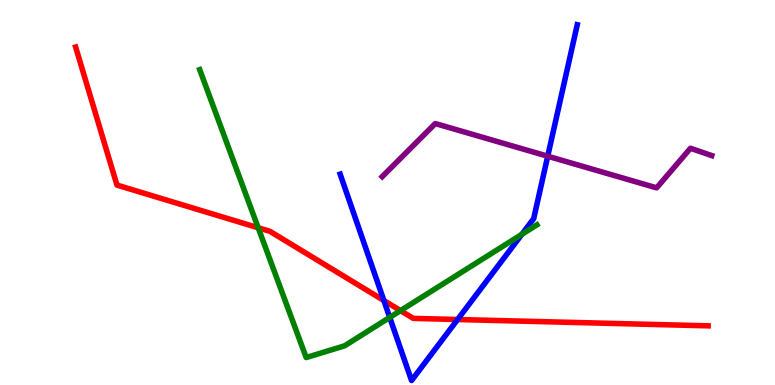[{'lines': ['blue', 'red'], 'intersections': [{'x': 4.95, 'y': 2.19}, {'x': 5.9, 'y': 1.7}]}, {'lines': ['green', 'red'], 'intersections': [{'x': 3.33, 'y': 4.08}, {'x': 5.17, 'y': 1.93}]}, {'lines': ['purple', 'red'], 'intersections': []}, {'lines': ['blue', 'green'], 'intersections': [{'x': 5.03, 'y': 1.76}, {'x': 6.73, 'y': 3.91}]}, {'lines': ['blue', 'purple'], 'intersections': [{'x': 7.07, 'y': 5.94}]}, {'lines': ['green', 'purple'], 'intersections': []}]